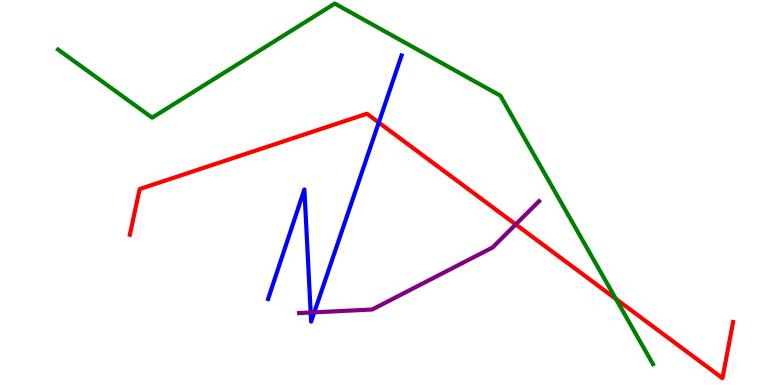[{'lines': ['blue', 'red'], 'intersections': [{'x': 4.89, 'y': 6.82}]}, {'lines': ['green', 'red'], 'intersections': [{'x': 7.95, 'y': 2.24}]}, {'lines': ['purple', 'red'], 'intersections': [{'x': 6.65, 'y': 4.17}]}, {'lines': ['blue', 'green'], 'intersections': []}, {'lines': ['blue', 'purple'], 'intersections': [{'x': 4.01, 'y': 1.88}, {'x': 4.06, 'y': 1.89}]}, {'lines': ['green', 'purple'], 'intersections': []}]